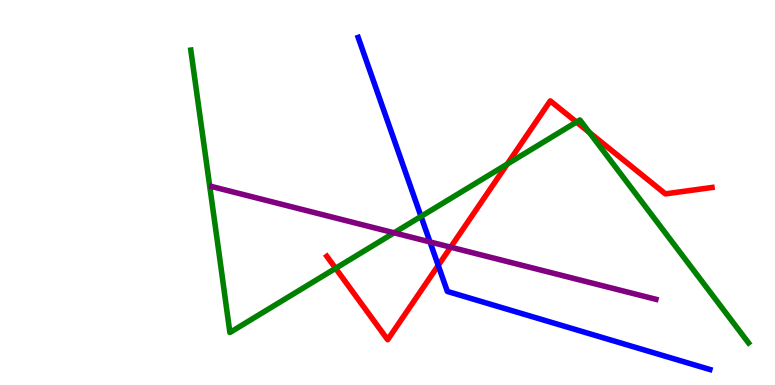[{'lines': ['blue', 'red'], 'intersections': [{'x': 5.65, 'y': 3.11}]}, {'lines': ['green', 'red'], 'intersections': [{'x': 4.33, 'y': 3.03}, {'x': 6.54, 'y': 5.74}, {'x': 7.44, 'y': 6.83}, {'x': 7.6, 'y': 6.56}]}, {'lines': ['purple', 'red'], 'intersections': [{'x': 5.81, 'y': 3.58}]}, {'lines': ['blue', 'green'], 'intersections': [{'x': 5.43, 'y': 4.38}]}, {'lines': ['blue', 'purple'], 'intersections': [{'x': 5.55, 'y': 3.72}]}, {'lines': ['green', 'purple'], 'intersections': [{'x': 5.08, 'y': 3.95}]}]